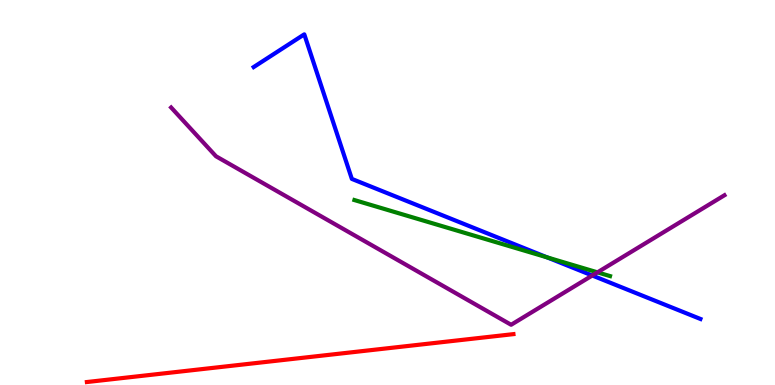[{'lines': ['blue', 'red'], 'intersections': []}, {'lines': ['green', 'red'], 'intersections': []}, {'lines': ['purple', 'red'], 'intersections': []}, {'lines': ['blue', 'green'], 'intersections': [{'x': 7.06, 'y': 3.31}]}, {'lines': ['blue', 'purple'], 'intersections': [{'x': 7.64, 'y': 2.84}]}, {'lines': ['green', 'purple'], 'intersections': [{'x': 7.71, 'y': 2.93}]}]